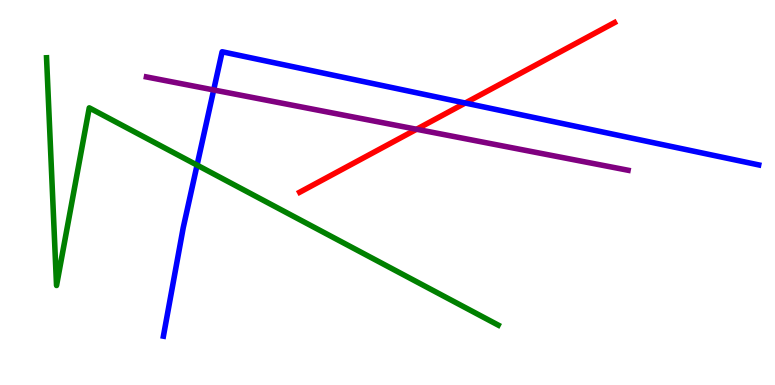[{'lines': ['blue', 'red'], 'intersections': [{'x': 6.0, 'y': 7.32}]}, {'lines': ['green', 'red'], 'intersections': []}, {'lines': ['purple', 'red'], 'intersections': [{'x': 5.37, 'y': 6.64}]}, {'lines': ['blue', 'green'], 'intersections': [{'x': 2.54, 'y': 5.71}]}, {'lines': ['blue', 'purple'], 'intersections': [{'x': 2.76, 'y': 7.66}]}, {'lines': ['green', 'purple'], 'intersections': []}]